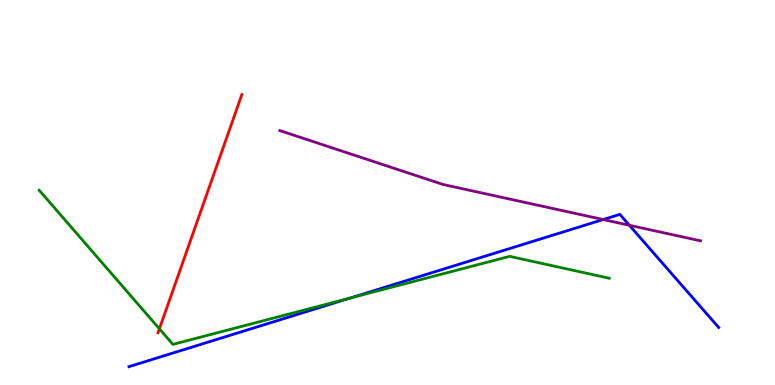[{'lines': ['blue', 'red'], 'intersections': []}, {'lines': ['green', 'red'], 'intersections': [{'x': 2.06, 'y': 1.46}]}, {'lines': ['purple', 'red'], 'intersections': []}, {'lines': ['blue', 'green'], 'intersections': [{'x': 4.52, 'y': 2.26}]}, {'lines': ['blue', 'purple'], 'intersections': [{'x': 7.78, 'y': 4.3}, {'x': 8.12, 'y': 4.15}]}, {'lines': ['green', 'purple'], 'intersections': []}]